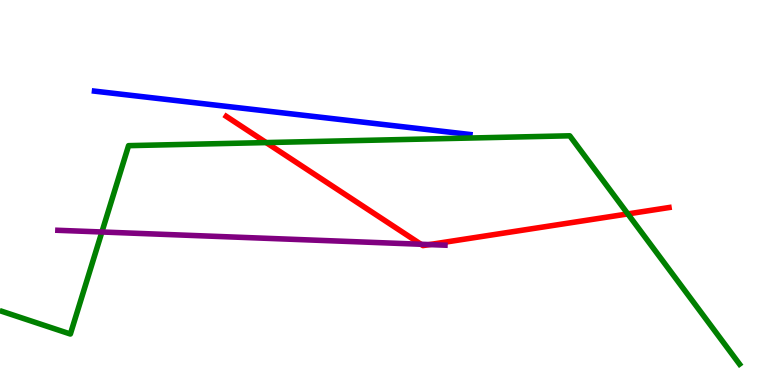[{'lines': ['blue', 'red'], 'intersections': []}, {'lines': ['green', 'red'], 'intersections': [{'x': 3.43, 'y': 6.3}, {'x': 8.1, 'y': 4.44}]}, {'lines': ['purple', 'red'], 'intersections': [{'x': 5.43, 'y': 3.66}, {'x': 5.54, 'y': 3.65}]}, {'lines': ['blue', 'green'], 'intersections': []}, {'lines': ['blue', 'purple'], 'intersections': []}, {'lines': ['green', 'purple'], 'intersections': [{'x': 1.31, 'y': 3.97}]}]